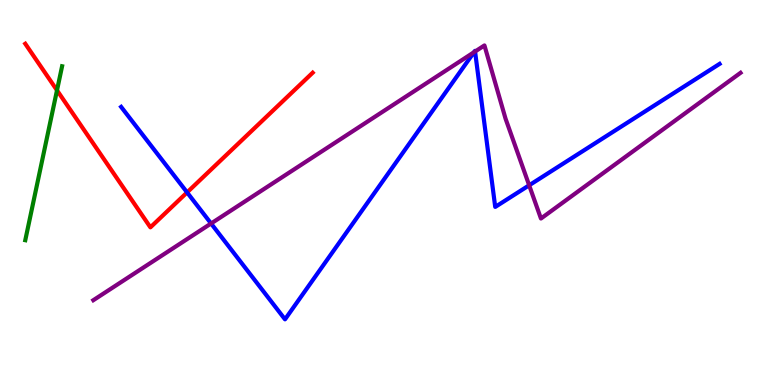[{'lines': ['blue', 'red'], 'intersections': [{'x': 2.41, 'y': 5.0}]}, {'lines': ['green', 'red'], 'intersections': [{'x': 0.736, 'y': 7.65}]}, {'lines': ['purple', 'red'], 'intersections': []}, {'lines': ['blue', 'green'], 'intersections': []}, {'lines': ['blue', 'purple'], 'intersections': [{'x': 2.72, 'y': 4.19}, {'x': 6.12, 'y': 8.64}, {'x': 6.13, 'y': 8.66}, {'x': 6.83, 'y': 5.19}]}, {'lines': ['green', 'purple'], 'intersections': []}]